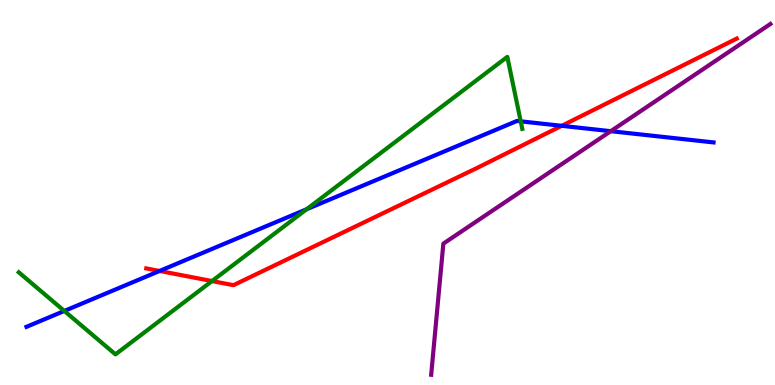[{'lines': ['blue', 'red'], 'intersections': [{'x': 2.06, 'y': 2.96}, {'x': 7.25, 'y': 6.73}]}, {'lines': ['green', 'red'], 'intersections': [{'x': 2.74, 'y': 2.7}]}, {'lines': ['purple', 'red'], 'intersections': []}, {'lines': ['blue', 'green'], 'intersections': [{'x': 0.83, 'y': 1.92}, {'x': 3.96, 'y': 4.56}, {'x': 6.72, 'y': 6.85}]}, {'lines': ['blue', 'purple'], 'intersections': [{'x': 7.88, 'y': 6.59}]}, {'lines': ['green', 'purple'], 'intersections': []}]